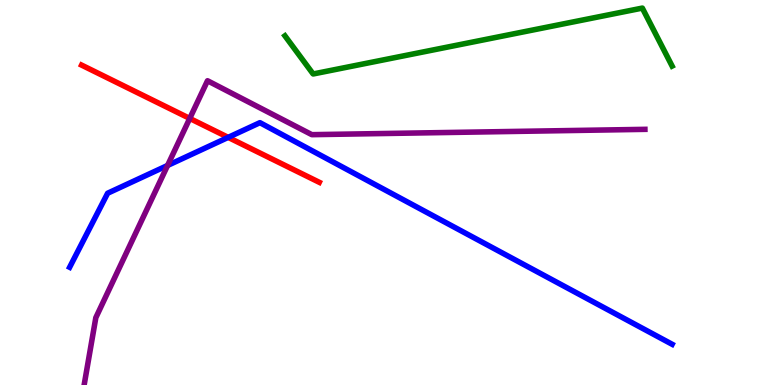[{'lines': ['blue', 'red'], 'intersections': [{'x': 2.94, 'y': 6.43}]}, {'lines': ['green', 'red'], 'intersections': []}, {'lines': ['purple', 'red'], 'intersections': [{'x': 2.45, 'y': 6.92}]}, {'lines': ['blue', 'green'], 'intersections': []}, {'lines': ['blue', 'purple'], 'intersections': [{'x': 2.16, 'y': 5.7}]}, {'lines': ['green', 'purple'], 'intersections': []}]